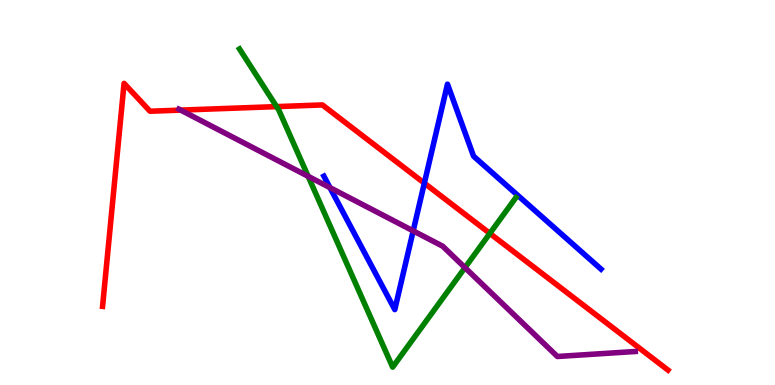[{'lines': ['blue', 'red'], 'intersections': [{'x': 5.48, 'y': 5.24}]}, {'lines': ['green', 'red'], 'intersections': [{'x': 3.57, 'y': 7.23}, {'x': 6.32, 'y': 3.94}]}, {'lines': ['purple', 'red'], 'intersections': [{'x': 2.33, 'y': 7.14}]}, {'lines': ['blue', 'green'], 'intersections': []}, {'lines': ['blue', 'purple'], 'intersections': [{'x': 4.26, 'y': 5.13}, {'x': 5.33, 'y': 4.0}]}, {'lines': ['green', 'purple'], 'intersections': [{'x': 3.98, 'y': 5.42}, {'x': 6.0, 'y': 3.05}]}]